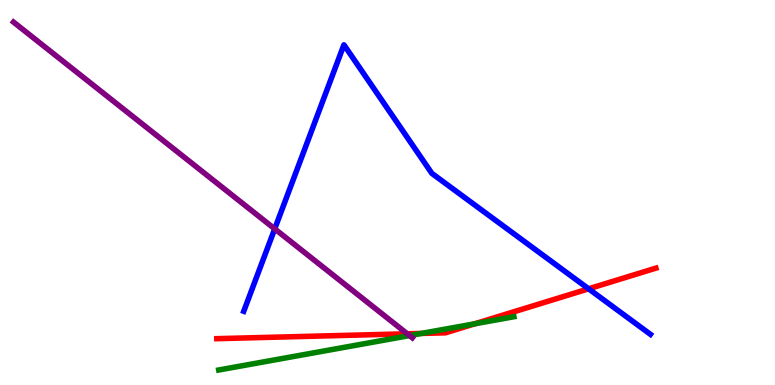[{'lines': ['blue', 'red'], 'intersections': [{'x': 7.59, 'y': 2.5}]}, {'lines': ['green', 'red'], 'intersections': [{'x': 5.44, 'y': 1.34}, {'x': 6.13, 'y': 1.59}]}, {'lines': ['purple', 'red'], 'intersections': [{'x': 5.26, 'y': 1.33}]}, {'lines': ['blue', 'green'], 'intersections': []}, {'lines': ['blue', 'purple'], 'intersections': [{'x': 3.54, 'y': 4.06}]}, {'lines': ['green', 'purple'], 'intersections': [{'x': 5.28, 'y': 1.28}]}]